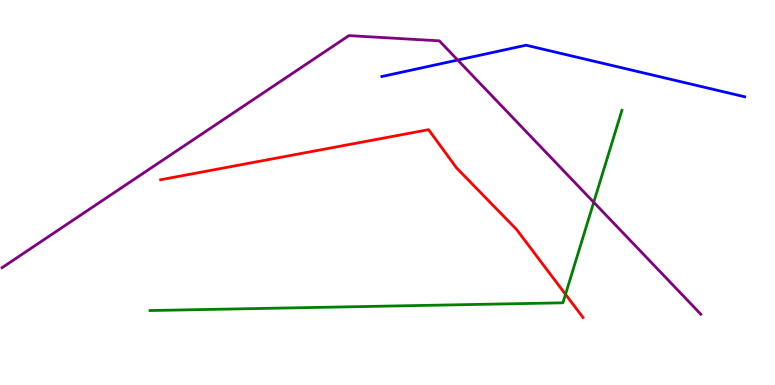[{'lines': ['blue', 'red'], 'intersections': []}, {'lines': ['green', 'red'], 'intersections': [{'x': 7.3, 'y': 2.36}]}, {'lines': ['purple', 'red'], 'intersections': []}, {'lines': ['blue', 'green'], 'intersections': []}, {'lines': ['blue', 'purple'], 'intersections': [{'x': 5.91, 'y': 8.44}]}, {'lines': ['green', 'purple'], 'intersections': [{'x': 7.66, 'y': 4.75}]}]